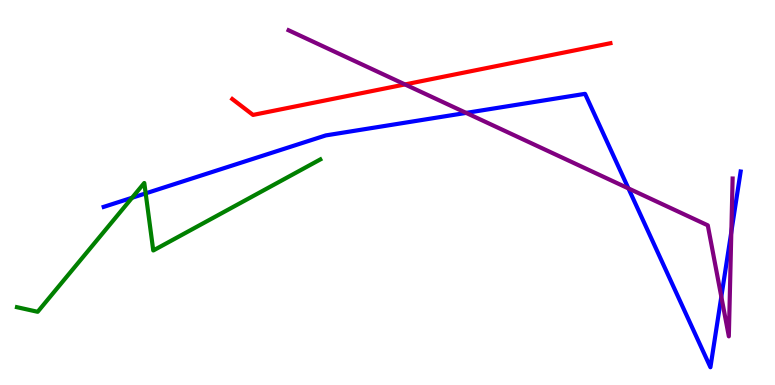[{'lines': ['blue', 'red'], 'intersections': []}, {'lines': ['green', 'red'], 'intersections': []}, {'lines': ['purple', 'red'], 'intersections': [{'x': 5.23, 'y': 7.81}]}, {'lines': ['blue', 'green'], 'intersections': [{'x': 1.7, 'y': 4.86}, {'x': 1.88, 'y': 4.98}]}, {'lines': ['blue', 'purple'], 'intersections': [{'x': 6.01, 'y': 7.07}, {'x': 8.11, 'y': 5.11}, {'x': 9.31, 'y': 2.29}, {'x': 9.44, 'y': 3.98}]}, {'lines': ['green', 'purple'], 'intersections': []}]